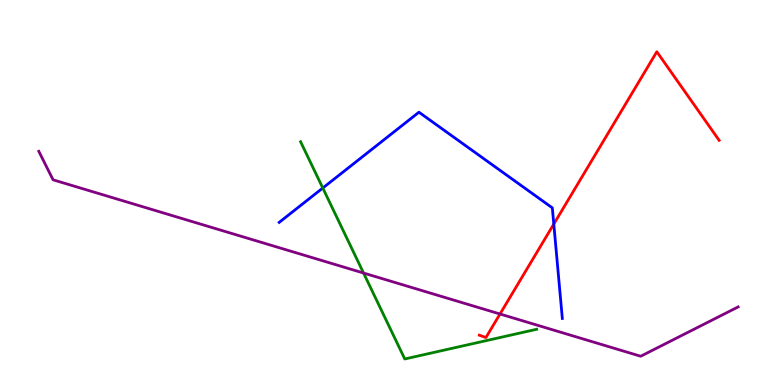[{'lines': ['blue', 'red'], 'intersections': [{'x': 7.15, 'y': 4.18}]}, {'lines': ['green', 'red'], 'intersections': []}, {'lines': ['purple', 'red'], 'intersections': [{'x': 6.45, 'y': 1.84}]}, {'lines': ['blue', 'green'], 'intersections': [{'x': 4.17, 'y': 5.12}]}, {'lines': ['blue', 'purple'], 'intersections': []}, {'lines': ['green', 'purple'], 'intersections': [{'x': 4.69, 'y': 2.91}]}]